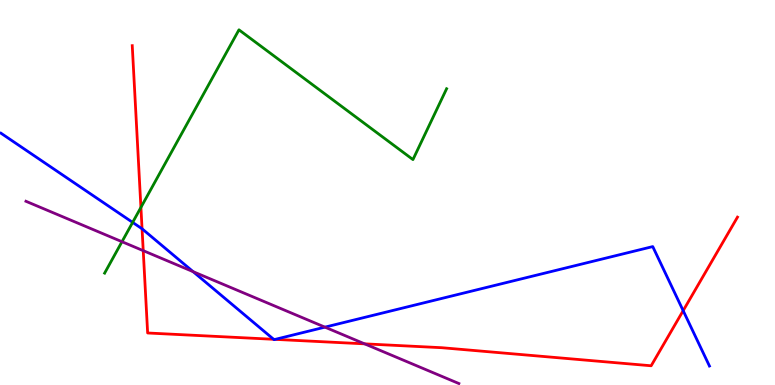[{'lines': ['blue', 'red'], 'intersections': [{'x': 1.83, 'y': 4.06}, {'x': 3.53, 'y': 1.19}, {'x': 3.55, 'y': 1.19}, {'x': 8.82, 'y': 1.93}]}, {'lines': ['green', 'red'], 'intersections': [{'x': 1.82, 'y': 4.61}]}, {'lines': ['purple', 'red'], 'intersections': [{'x': 1.85, 'y': 3.49}, {'x': 4.7, 'y': 1.07}]}, {'lines': ['blue', 'green'], 'intersections': [{'x': 1.71, 'y': 4.22}]}, {'lines': ['blue', 'purple'], 'intersections': [{'x': 2.49, 'y': 2.94}, {'x': 4.19, 'y': 1.5}]}, {'lines': ['green', 'purple'], 'intersections': [{'x': 1.57, 'y': 3.72}]}]